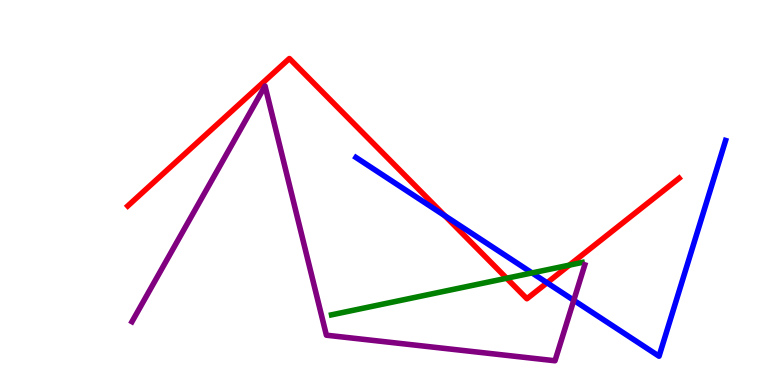[{'lines': ['blue', 'red'], 'intersections': [{'x': 5.74, 'y': 4.4}, {'x': 7.06, 'y': 2.66}]}, {'lines': ['green', 'red'], 'intersections': [{'x': 6.54, 'y': 2.77}, {'x': 7.35, 'y': 3.11}]}, {'lines': ['purple', 'red'], 'intersections': []}, {'lines': ['blue', 'green'], 'intersections': [{'x': 6.87, 'y': 2.91}]}, {'lines': ['blue', 'purple'], 'intersections': [{'x': 7.4, 'y': 2.2}]}, {'lines': ['green', 'purple'], 'intersections': []}]